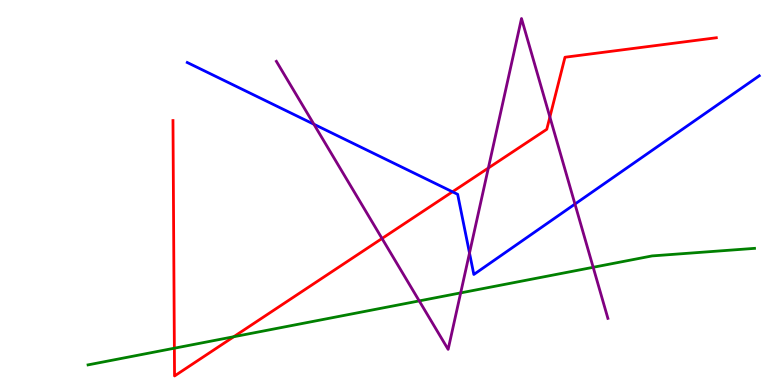[{'lines': ['blue', 'red'], 'intersections': [{'x': 5.84, 'y': 5.02}]}, {'lines': ['green', 'red'], 'intersections': [{'x': 2.25, 'y': 0.956}, {'x': 3.02, 'y': 1.25}]}, {'lines': ['purple', 'red'], 'intersections': [{'x': 4.93, 'y': 3.81}, {'x': 6.3, 'y': 5.64}, {'x': 7.1, 'y': 6.96}]}, {'lines': ['blue', 'green'], 'intersections': []}, {'lines': ['blue', 'purple'], 'intersections': [{'x': 4.05, 'y': 6.77}, {'x': 6.06, 'y': 3.43}, {'x': 7.42, 'y': 4.7}]}, {'lines': ['green', 'purple'], 'intersections': [{'x': 5.41, 'y': 2.18}, {'x': 5.94, 'y': 2.39}, {'x': 7.65, 'y': 3.06}]}]